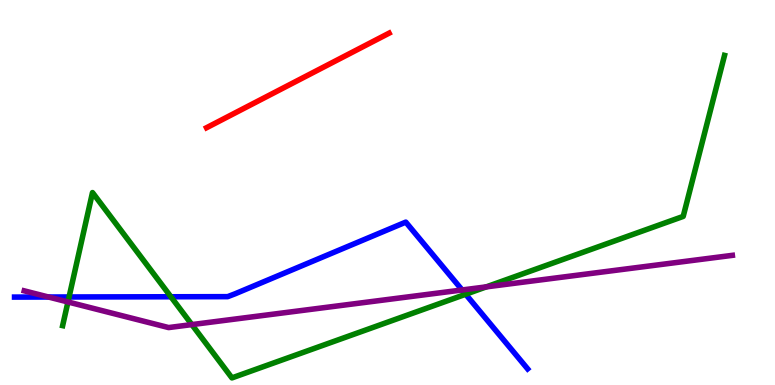[{'lines': ['blue', 'red'], 'intersections': []}, {'lines': ['green', 'red'], 'intersections': []}, {'lines': ['purple', 'red'], 'intersections': []}, {'lines': ['blue', 'green'], 'intersections': [{'x': 0.891, 'y': 2.29}, {'x': 2.21, 'y': 2.29}, {'x': 6.01, 'y': 2.36}]}, {'lines': ['blue', 'purple'], 'intersections': [{'x': 0.626, 'y': 2.29}, {'x': 5.96, 'y': 2.47}]}, {'lines': ['green', 'purple'], 'intersections': [{'x': 0.877, 'y': 2.16}, {'x': 2.48, 'y': 1.57}, {'x': 6.27, 'y': 2.55}]}]